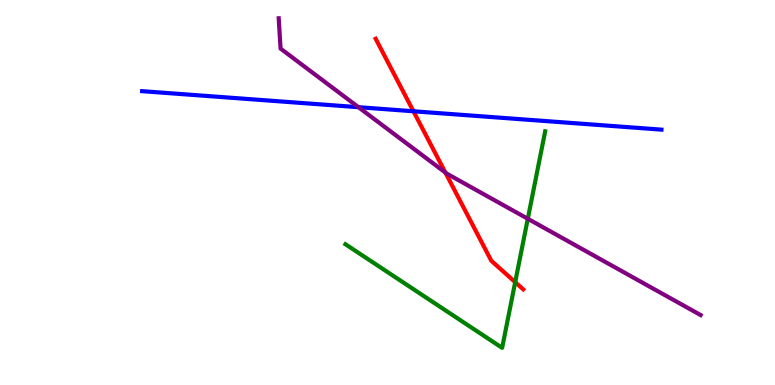[{'lines': ['blue', 'red'], 'intersections': [{'x': 5.33, 'y': 7.11}]}, {'lines': ['green', 'red'], 'intersections': [{'x': 6.65, 'y': 2.67}]}, {'lines': ['purple', 'red'], 'intersections': [{'x': 5.75, 'y': 5.52}]}, {'lines': ['blue', 'green'], 'intersections': []}, {'lines': ['blue', 'purple'], 'intersections': [{'x': 4.63, 'y': 7.22}]}, {'lines': ['green', 'purple'], 'intersections': [{'x': 6.81, 'y': 4.32}]}]